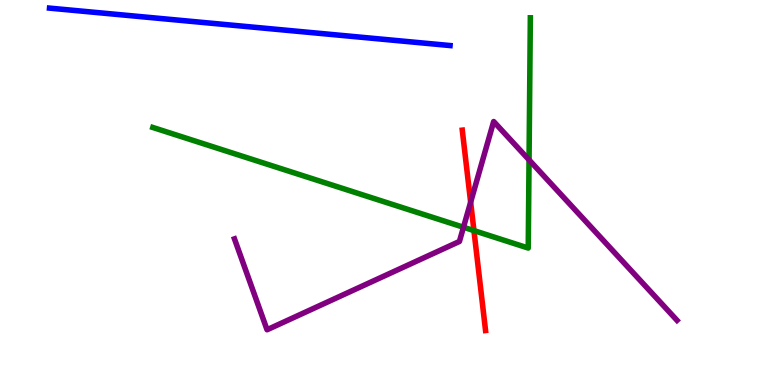[{'lines': ['blue', 'red'], 'intersections': []}, {'lines': ['green', 'red'], 'intersections': [{'x': 6.12, 'y': 4.01}]}, {'lines': ['purple', 'red'], 'intersections': [{'x': 6.07, 'y': 4.75}]}, {'lines': ['blue', 'green'], 'intersections': []}, {'lines': ['blue', 'purple'], 'intersections': []}, {'lines': ['green', 'purple'], 'intersections': [{'x': 5.98, 'y': 4.1}, {'x': 6.83, 'y': 5.85}]}]